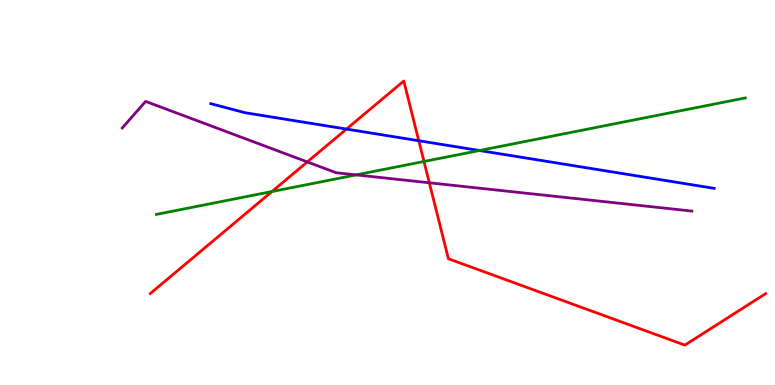[{'lines': ['blue', 'red'], 'intersections': [{'x': 4.47, 'y': 6.65}, {'x': 5.4, 'y': 6.34}]}, {'lines': ['green', 'red'], 'intersections': [{'x': 3.51, 'y': 5.02}, {'x': 5.47, 'y': 5.81}]}, {'lines': ['purple', 'red'], 'intersections': [{'x': 3.97, 'y': 5.79}, {'x': 5.54, 'y': 5.25}]}, {'lines': ['blue', 'green'], 'intersections': [{'x': 6.19, 'y': 6.09}]}, {'lines': ['blue', 'purple'], 'intersections': []}, {'lines': ['green', 'purple'], 'intersections': [{'x': 4.6, 'y': 5.46}]}]